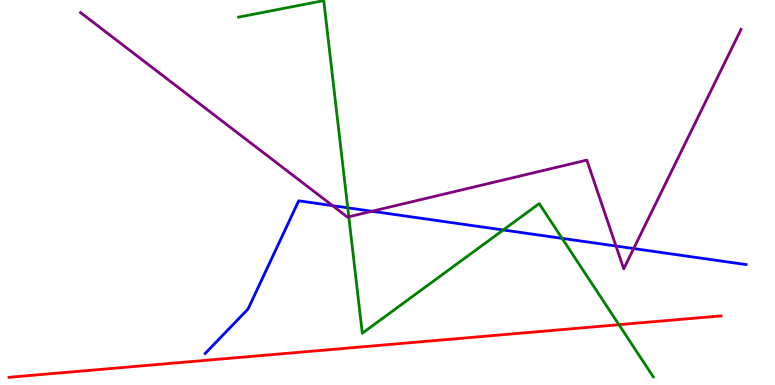[{'lines': ['blue', 'red'], 'intersections': []}, {'lines': ['green', 'red'], 'intersections': [{'x': 7.99, 'y': 1.57}]}, {'lines': ['purple', 'red'], 'intersections': []}, {'lines': ['blue', 'green'], 'intersections': [{'x': 4.49, 'y': 4.6}, {'x': 6.49, 'y': 4.03}, {'x': 7.25, 'y': 3.81}]}, {'lines': ['blue', 'purple'], 'intersections': [{'x': 4.29, 'y': 4.66}, {'x': 4.8, 'y': 4.51}, {'x': 7.95, 'y': 3.61}, {'x': 8.18, 'y': 3.54}]}, {'lines': ['green', 'purple'], 'intersections': [{'x': 4.5, 'y': 4.37}]}]